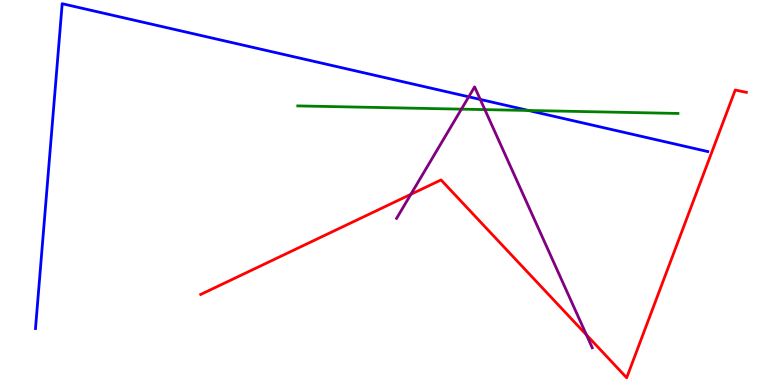[{'lines': ['blue', 'red'], 'intersections': []}, {'lines': ['green', 'red'], 'intersections': []}, {'lines': ['purple', 'red'], 'intersections': [{'x': 5.3, 'y': 4.95}, {'x': 7.57, 'y': 1.3}]}, {'lines': ['blue', 'green'], 'intersections': [{'x': 6.82, 'y': 7.13}]}, {'lines': ['blue', 'purple'], 'intersections': [{'x': 6.05, 'y': 7.49}, {'x': 6.2, 'y': 7.42}]}, {'lines': ['green', 'purple'], 'intersections': [{'x': 5.95, 'y': 7.16}, {'x': 6.26, 'y': 7.15}]}]